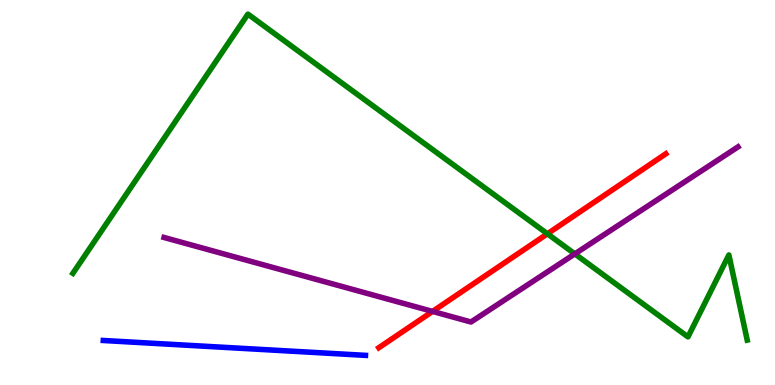[{'lines': ['blue', 'red'], 'intersections': []}, {'lines': ['green', 'red'], 'intersections': [{'x': 7.06, 'y': 3.93}]}, {'lines': ['purple', 'red'], 'intersections': [{'x': 5.58, 'y': 1.91}]}, {'lines': ['blue', 'green'], 'intersections': []}, {'lines': ['blue', 'purple'], 'intersections': []}, {'lines': ['green', 'purple'], 'intersections': [{'x': 7.42, 'y': 3.41}]}]